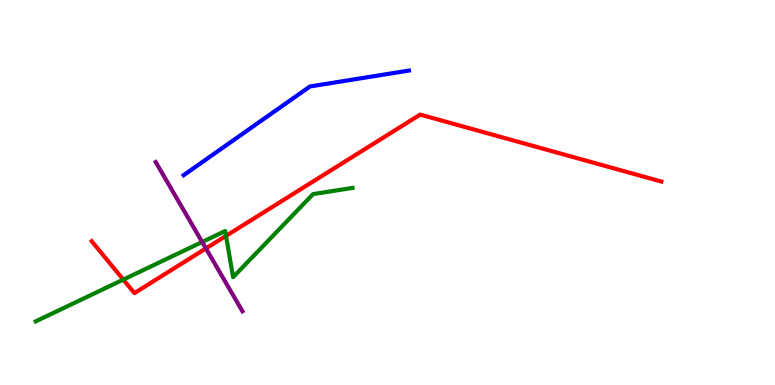[{'lines': ['blue', 'red'], 'intersections': []}, {'lines': ['green', 'red'], 'intersections': [{'x': 1.59, 'y': 2.74}, {'x': 2.92, 'y': 3.87}]}, {'lines': ['purple', 'red'], 'intersections': [{'x': 2.66, 'y': 3.55}]}, {'lines': ['blue', 'green'], 'intersections': []}, {'lines': ['blue', 'purple'], 'intersections': []}, {'lines': ['green', 'purple'], 'intersections': [{'x': 2.61, 'y': 3.71}]}]